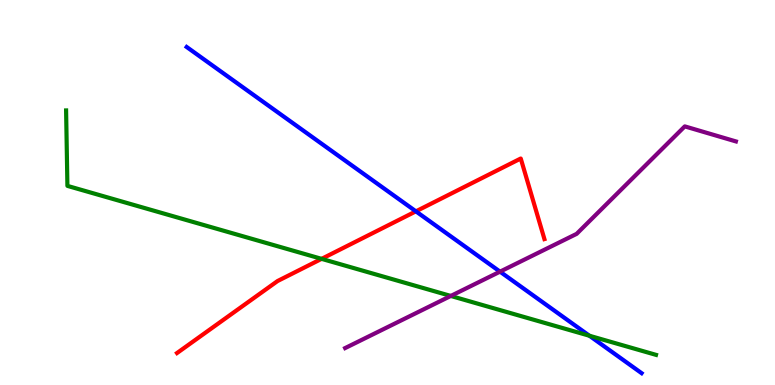[{'lines': ['blue', 'red'], 'intersections': [{'x': 5.37, 'y': 4.51}]}, {'lines': ['green', 'red'], 'intersections': [{'x': 4.15, 'y': 3.28}]}, {'lines': ['purple', 'red'], 'intersections': []}, {'lines': ['blue', 'green'], 'intersections': [{'x': 7.61, 'y': 1.28}]}, {'lines': ['blue', 'purple'], 'intersections': [{'x': 6.45, 'y': 2.94}]}, {'lines': ['green', 'purple'], 'intersections': [{'x': 5.82, 'y': 2.31}]}]